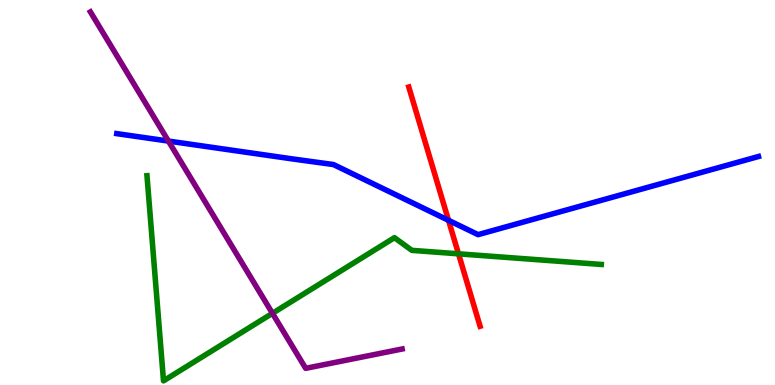[{'lines': ['blue', 'red'], 'intersections': [{'x': 5.79, 'y': 4.28}]}, {'lines': ['green', 'red'], 'intersections': [{'x': 5.92, 'y': 3.41}]}, {'lines': ['purple', 'red'], 'intersections': []}, {'lines': ['blue', 'green'], 'intersections': []}, {'lines': ['blue', 'purple'], 'intersections': [{'x': 2.17, 'y': 6.34}]}, {'lines': ['green', 'purple'], 'intersections': [{'x': 3.52, 'y': 1.86}]}]